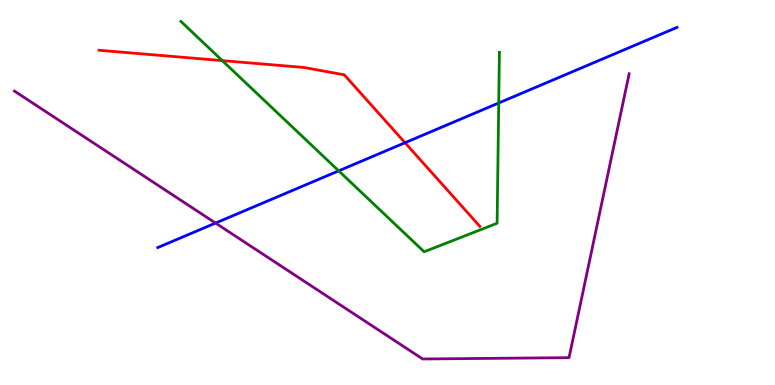[{'lines': ['blue', 'red'], 'intersections': [{'x': 5.23, 'y': 6.29}]}, {'lines': ['green', 'red'], 'intersections': [{'x': 2.87, 'y': 8.43}]}, {'lines': ['purple', 'red'], 'intersections': []}, {'lines': ['blue', 'green'], 'intersections': [{'x': 4.37, 'y': 5.56}, {'x': 6.44, 'y': 7.32}]}, {'lines': ['blue', 'purple'], 'intersections': [{'x': 2.78, 'y': 4.21}]}, {'lines': ['green', 'purple'], 'intersections': []}]